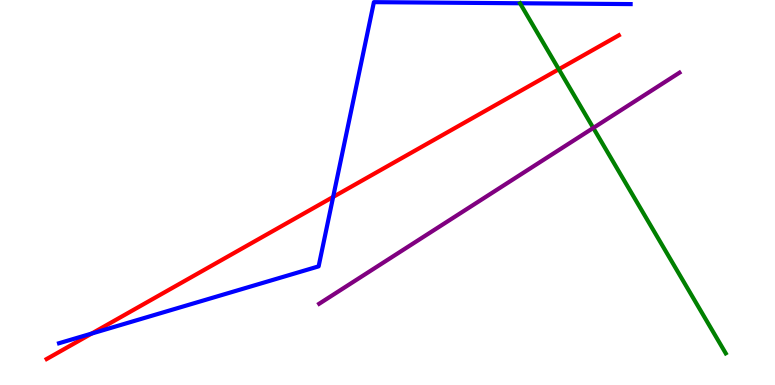[{'lines': ['blue', 'red'], 'intersections': [{'x': 1.18, 'y': 1.34}, {'x': 4.3, 'y': 4.88}]}, {'lines': ['green', 'red'], 'intersections': [{'x': 7.21, 'y': 8.2}]}, {'lines': ['purple', 'red'], 'intersections': []}, {'lines': ['blue', 'green'], 'intersections': []}, {'lines': ['blue', 'purple'], 'intersections': []}, {'lines': ['green', 'purple'], 'intersections': [{'x': 7.66, 'y': 6.68}]}]